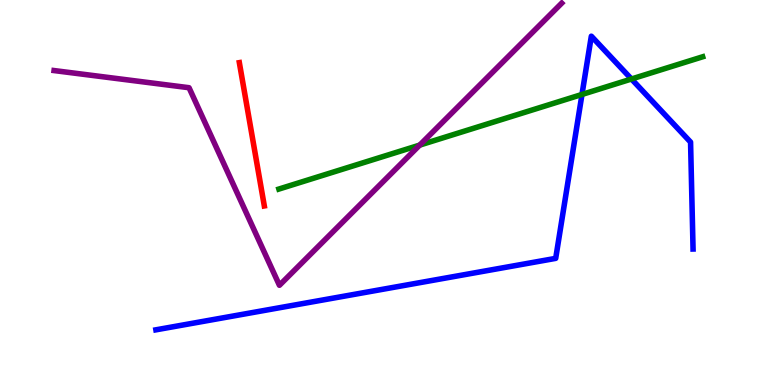[{'lines': ['blue', 'red'], 'intersections': []}, {'lines': ['green', 'red'], 'intersections': []}, {'lines': ['purple', 'red'], 'intersections': []}, {'lines': ['blue', 'green'], 'intersections': [{'x': 7.51, 'y': 7.55}, {'x': 8.15, 'y': 7.95}]}, {'lines': ['blue', 'purple'], 'intersections': []}, {'lines': ['green', 'purple'], 'intersections': [{'x': 5.42, 'y': 6.23}]}]